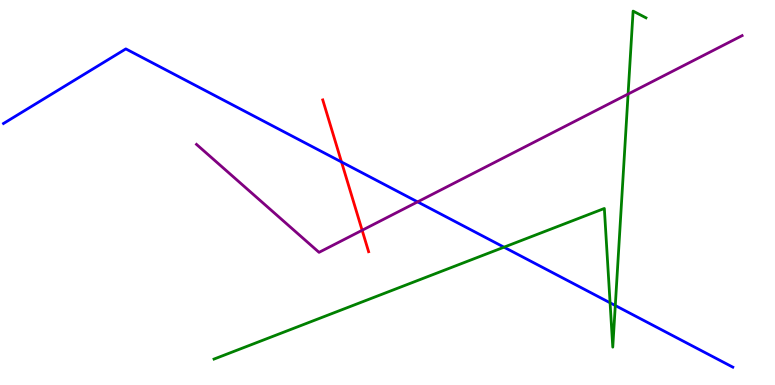[{'lines': ['blue', 'red'], 'intersections': [{'x': 4.41, 'y': 5.79}]}, {'lines': ['green', 'red'], 'intersections': []}, {'lines': ['purple', 'red'], 'intersections': [{'x': 4.67, 'y': 4.02}]}, {'lines': ['blue', 'green'], 'intersections': [{'x': 6.5, 'y': 3.58}, {'x': 7.87, 'y': 2.14}, {'x': 7.94, 'y': 2.06}]}, {'lines': ['blue', 'purple'], 'intersections': [{'x': 5.39, 'y': 4.76}]}, {'lines': ['green', 'purple'], 'intersections': [{'x': 8.1, 'y': 7.56}]}]